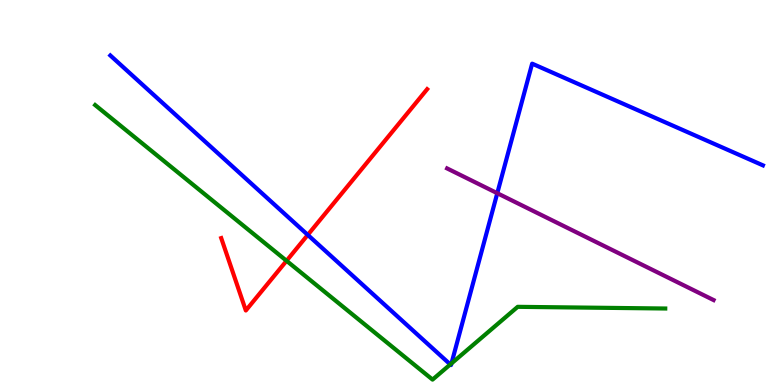[{'lines': ['blue', 'red'], 'intersections': [{'x': 3.97, 'y': 3.9}]}, {'lines': ['green', 'red'], 'intersections': [{'x': 3.7, 'y': 3.23}]}, {'lines': ['purple', 'red'], 'intersections': []}, {'lines': ['blue', 'green'], 'intersections': [{'x': 5.81, 'y': 0.534}, {'x': 5.83, 'y': 0.56}]}, {'lines': ['blue', 'purple'], 'intersections': [{'x': 6.42, 'y': 4.98}]}, {'lines': ['green', 'purple'], 'intersections': []}]